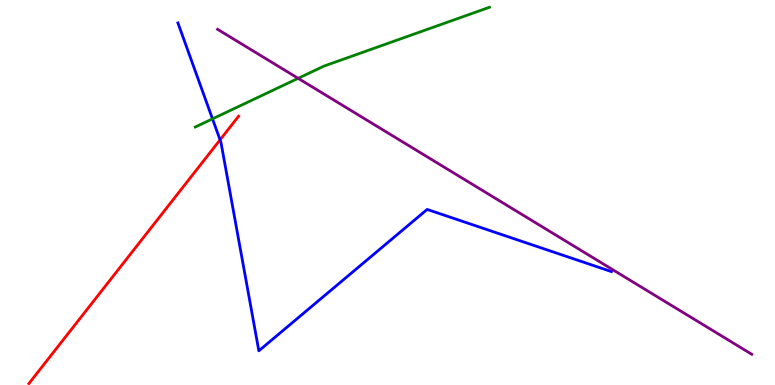[{'lines': ['blue', 'red'], 'intersections': [{'x': 2.84, 'y': 6.37}]}, {'lines': ['green', 'red'], 'intersections': []}, {'lines': ['purple', 'red'], 'intersections': []}, {'lines': ['blue', 'green'], 'intersections': [{'x': 2.74, 'y': 6.91}]}, {'lines': ['blue', 'purple'], 'intersections': []}, {'lines': ['green', 'purple'], 'intersections': [{'x': 3.85, 'y': 7.97}]}]